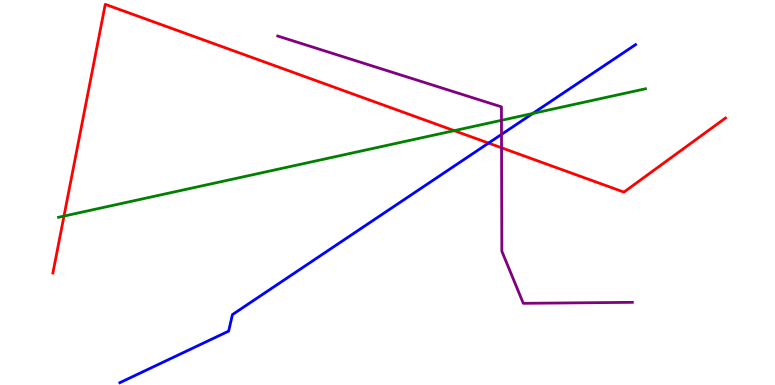[{'lines': ['blue', 'red'], 'intersections': [{'x': 6.3, 'y': 6.28}]}, {'lines': ['green', 'red'], 'intersections': [{'x': 0.826, 'y': 4.39}, {'x': 5.86, 'y': 6.61}]}, {'lines': ['purple', 'red'], 'intersections': [{'x': 6.47, 'y': 6.16}]}, {'lines': ['blue', 'green'], 'intersections': [{'x': 6.87, 'y': 7.05}]}, {'lines': ['blue', 'purple'], 'intersections': [{'x': 6.47, 'y': 6.51}]}, {'lines': ['green', 'purple'], 'intersections': [{'x': 6.47, 'y': 6.88}]}]